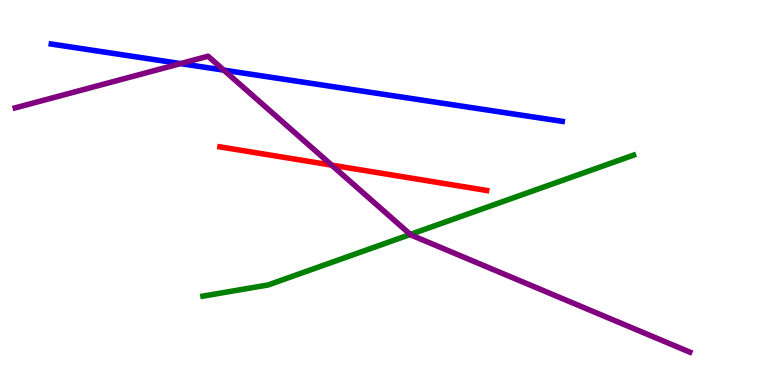[{'lines': ['blue', 'red'], 'intersections': []}, {'lines': ['green', 'red'], 'intersections': []}, {'lines': ['purple', 'red'], 'intersections': [{'x': 4.28, 'y': 5.71}]}, {'lines': ['blue', 'green'], 'intersections': []}, {'lines': ['blue', 'purple'], 'intersections': [{'x': 2.33, 'y': 8.35}, {'x': 2.89, 'y': 8.18}]}, {'lines': ['green', 'purple'], 'intersections': [{'x': 5.29, 'y': 3.91}]}]